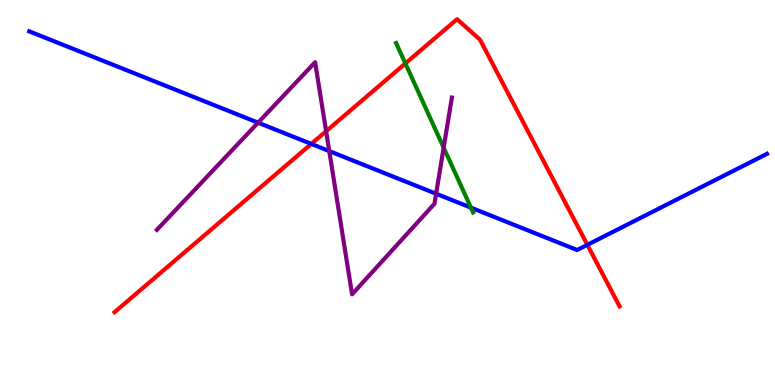[{'lines': ['blue', 'red'], 'intersections': [{'x': 4.02, 'y': 6.26}, {'x': 7.58, 'y': 3.64}]}, {'lines': ['green', 'red'], 'intersections': [{'x': 5.23, 'y': 8.35}]}, {'lines': ['purple', 'red'], 'intersections': [{'x': 4.21, 'y': 6.59}]}, {'lines': ['blue', 'green'], 'intersections': [{'x': 6.08, 'y': 4.61}]}, {'lines': ['blue', 'purple'], 'intersections': [{'x': 3.33, 'y': 6.81}, {'x': 4.25, 'y': 6.08}, {'x': 5.63, 'y': 4.97}]}, {'lines': ['green', 'purple'], 'intersections': [{'x': 5.72, 'y': 6.16}]}]